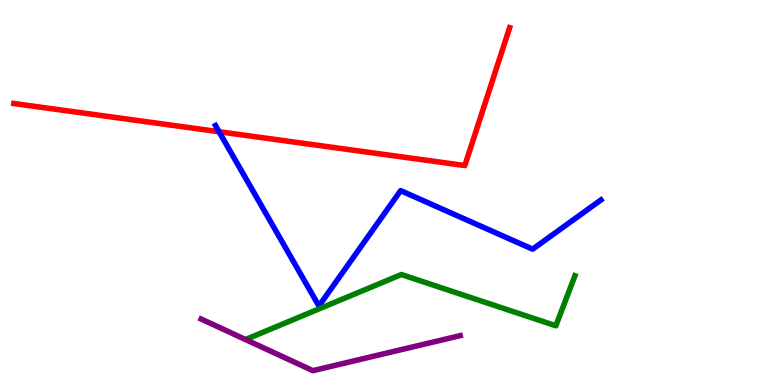[{'lines': ['blue', 'red'], 'intersections': [{'x': 2.83, 'y': 6.58}]}, {'lines': ['green', 'red'], 'intersections': []}, {'lines': ['purple', 'red'], 'intersections': []}, {'lines': ['blue', 'green'], 'intersections': []}, {'lines': ['blue', 'purple'], 'intersections': []}, {'lines': ['green', 'purple'], 'intersections': []}]